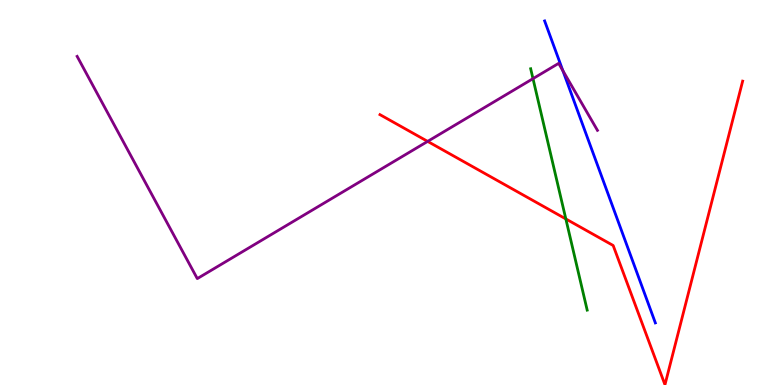[{'lines': ['blue', 'red'], 'intersections': []}, {'lines': ['green', 'red'], 'intersections': [{'x': 7.3, 'y': 4.31}]}, {'lines': ['purple', 'red'], 'intersections': [{'x': 5.52, 'y': 6.33}]}, {'lines': ['blue', 'green'], 'intersections': []}, {'lines': ['blue', 'purple'], 'intersections': [{'x': 7.26, 'y': 8.16}]}, {'lines': ['green', 'purple'], 'intersections': [{'x': 6.88, 'y': 7.96}]}]